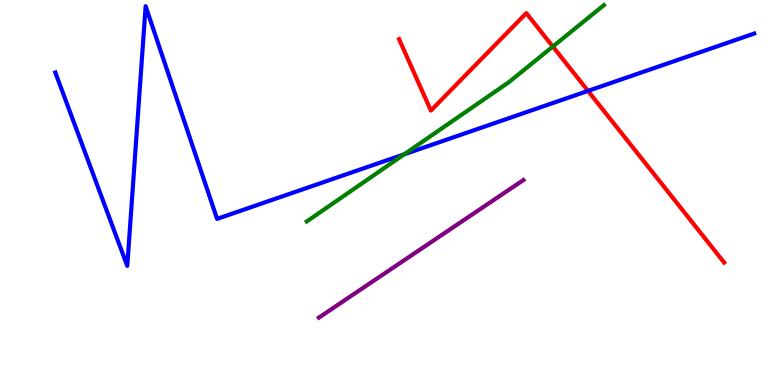[{'lines': ['blue', 'red'], 'intersections': [{'x': 7.59, 'y': 7.64}]}, {'lines': ['green', 'red'], 'intersections': [{'x': 7.13, 'y': 8.79}]}, {'lines': ['purple', 'red'], 'intersections': []}, {'lines': ['blue', 'green'], 'intersections': [{'x': 5.21, 'y': 5.99}]}, {'lines': ['blue', 'purple'], 'intersections': []}, {'lines': ['green', 'purple'], 'intersections': []}]